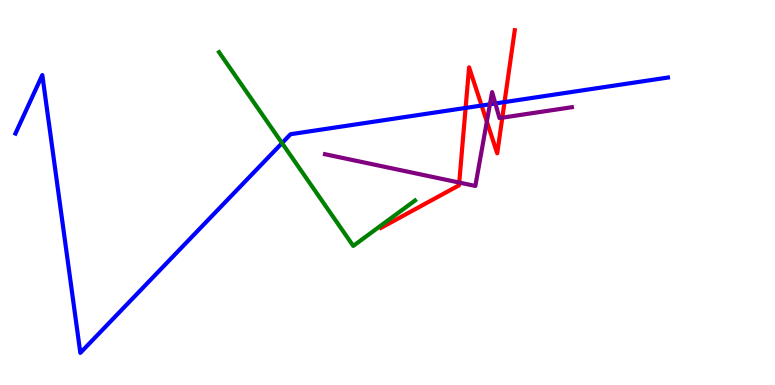[{'lines': ['blue', 'red'], 'intersections': [{'x': 6.01, 'y': 7.2}, {'x': 6.21, 'y': 7.26}, {'x': 6.51, 'y': 7.35}]}, {'lines': ['green', 'red'], 'intersections': []}, {'lines': ['purple', 'red'], 'intersections': [{'x': 5.93, 'y': 5.26}, {'x': 6.28, 'y': 6.84}, {'x': 6.48, 'y': 6.94}]}, {'lines': ['blue', 'green'], 'intersections': [{'x': 3.64, 'y': 6.28}]}, {'lines': ['blue', 'purple'], 'intersections': [{'x': 6.32, 'y': 7.29}, {'x': 6.39, 'y': 7.31}]}, {'lines': ['green', 'purple'], 'intersections': []}]